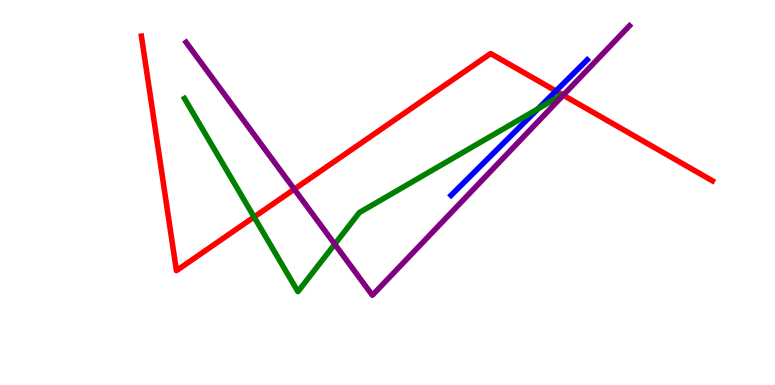[{'lines': ['blue', 'red'], 'intersections': [{'x': 7.17, 'y': 7.64}]}, {'lines': ['green', 'red'], 'intersections': [{'x': 3.28, 'y': 4.36}, {'x': 7.26, 'y': 7.54}]}, {'lines': ['purple', 'red'], 'intersections': [{'x': 3.8, 'y': 5.09}, {'x': 7.27, 'y': 7.53}]}, {'lines': ['blue', 'green'], 'intersections': [{'x': 6.94, 'y': 7.17}]}, {'lines': ['blue', 'purple'], 'intersections': []}, {'lines': ['green', 'purple'], 'intersections': [{'x': 4.32, 'y': 3.66}]}]